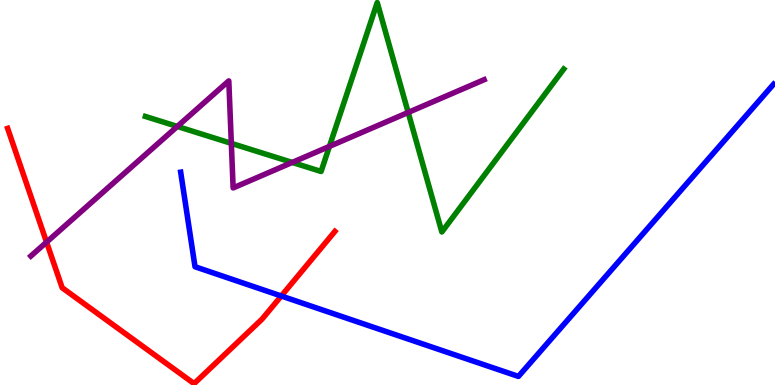[{'lines': ['blue', 'red'], 'intersections': [{'x': 3.63, 'y': 2.31}]}, {'lines': ['green', 'red'], 'intersections': []}, {'lines': ['purple', 'red'], 'intersections': [{'x': 0.601, 'y': 3.71}]}, {'lines': ['blue', 'green'], 'intersections': []}, {'lines': ['blue', 'purple'], 'intersections': []}, {'lines': ['green', 'purple'], 'intersections': [{'x': 2.29, 'y': 6.72}, {'x': 2.98, 'y': 6.28}, {'x': 3.77, 'y': 5.78}, {'x': 4.25, 'y': 6.2}, {'x': 5.27, 'y': 7.08}]}]